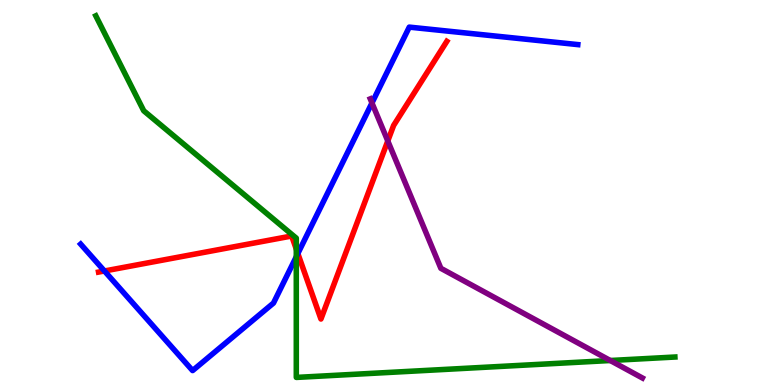[{'lines': ['blue', 'red'], 'intersections': [{'x': 1.35, 'y': 2.96}, {'x': 3.84, 'y': 3.41}]}, {'lines': ['green', 'red'], 'intersections': [{'x': 3.82, 'y': 3.53}]}, {'lines': ['purple', 'red'], 'intersections': [{'x': 5.0, 'y': 6.34}]}, {'lines': ['blue', 'green'], 'intersections': [{'x': 3.82, 'y': 3.33}]}, {'lines': ['blue', 'purple'], 'intersections': [{'x': 4.8, 'y': 7.33}]}, {'lines': ['green', 'purple'], 'intersections': [{'x': 7.87, 'y': 0.636}]}]